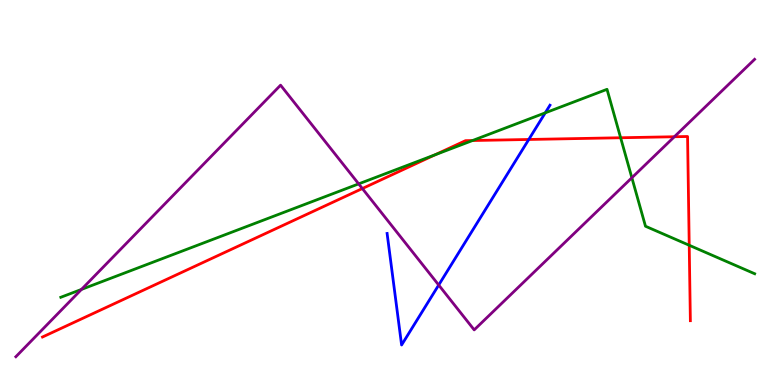[{'lines': ['blue', 'red'], 'intersections': [{'x': 6.82, 'y': 6.38}]}, {'lines': ['green', 'red'], 'intersections': [{'x': 5.61, 'y': 5.98}, {'x': 6.1, 'y': 6.35}, {'x': 8.01, 'y': 6.42}, {'x': 8.89, 'y': 3.63}]}, {'lines': ['purple', 'red'], 'intersections': [{'x': 4.68, 'y': 5.1}, {'x': 8.7, 'y': 6.45}]}, {'lines': ['blue', 'green'], 'intersections': [{'x': 7.04, 'y': 7.07}]}, {'lines': ['blue', 'purple'], 'intersections': [{'x': 5.66, 'y': 2.6}]}, {'lines': ['green', 'purple'], 'intersections': [{'x': 1.05, 'y': 2.48}, {'x': 4.63, 'y': 5.22}, {'x': 8.15, 'y': 5.38}]}]